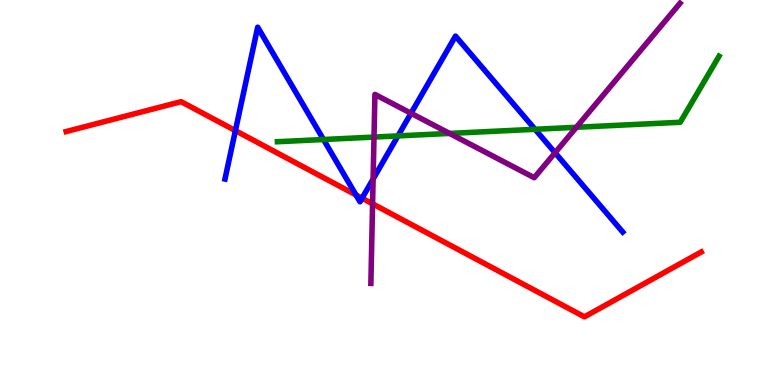[{'lines': ['blue', 'red'], 'intersections': [{'x': 3.04, 'y': 6.61}, {'x': 4.59, 'y': 4.94}, {'x': 4.67, 'y': 4.85}]}, {'lines': ['green', 'red'], 'intersections': []}, {'lines': ['purple', 'red'], 'intersections': [{'x': 4.81, 'y': 4.71}]}, {'lines': ['blue', 'green'], 'intersections': [{'x': 4.17, 'y': 6.38}, {'x': 5.13, 'y': 6.47}, {'x': 6.9, 'y': 6.64}]}, {'lines': ['blue', 'purple'], 'intersections': [{'x': 4.81, 'y': 5.35}, {'x': 5.3, 'y': 7.06}, {'x': 7.16, 'y': 6.03}]}, {'lines': ['green', 'purple'], 'intersections': [{'x': 4.83, 'y': 6.44}, {'x': 5.8, 'y': 6.53}, {'x': 7.44, 'y': 6.69}]}]